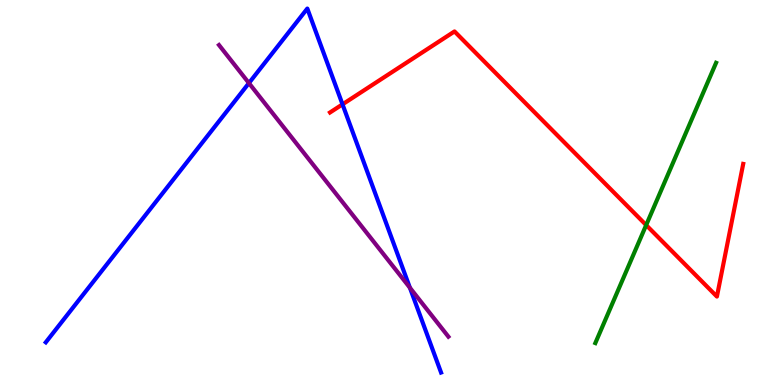[{'lines': ['blue', 'red'], 'intersections': [{'x': 4.42, 'y': 7.29}]}, {'lines': ['green', 'red'], 'intersections': [{'x': 8.34, 'y': 4.15}]}, {'lines': ['purple', 'red'], 'intersections': []}, {'lines': ['blue', 'green'], 'intersections': []}, {'lines': ['blue', 'purple'], 'intersections': [{'x': 3.21, 'y': 7.84}, {'x': 5.29, 'y': 2.53}]}, {'lines': ['green', 'purple'], 'intersections': []}]